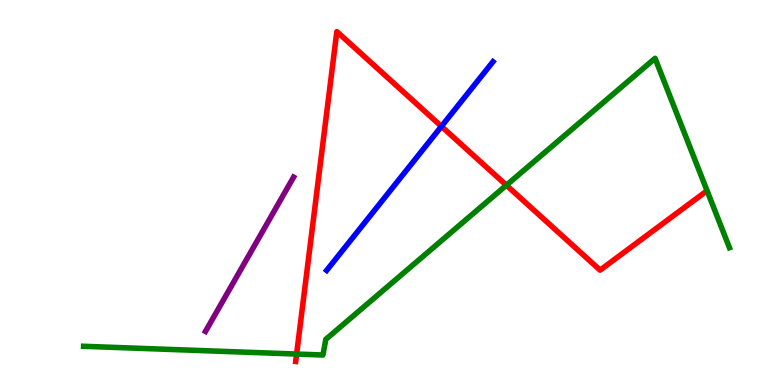[{'lines': ['blue', 'red'], 'intersections': [{'x': 5.7, 'y': 6.72}]}, {'lines': ['green', 'red'], 'intersections': [{'x': 3.83, 'y': 0.804}, {'x': 6.53, 'y': 5.19}]}, {'lines': ['purple', 'red'], 'intersections': []}, {'lines': ['blue', 'green'], 'intersections': []}, {'lines': ['blue', 'purple'], 'intersections': []}, {'lines': ['green', 'purple'], 'intersections': []}]